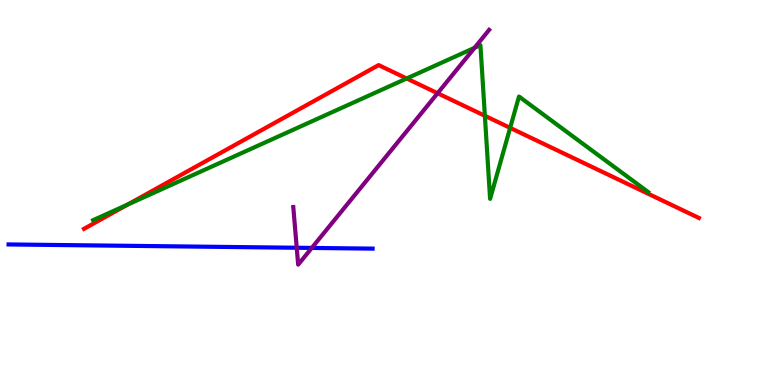[{'lines': ['blue', 'red'], 'intersections': []}, {'lines': ['green', 'red'], 'intersections': [{'x': 1.65, 'y': 4.68}, {'x': 5.25, 'y': 7.96}, {'x': 6.26, 'y': 6.99}, {'x': 6.58, 'y': 6.68}]}, {'lines': ['purple', 'red'], 'intersections': [{'x': 5.65, 'y': 7.58}]}, {'lines': ['blue', 'green'], 'intersections': []}, {'lines': ['blue', 'purple'], 'intersections': [{'x': 3.83, 'y': 3.56}, {'x': 4.02, 'y': 3.56}]}, {'lines': ['green', 'purple'], 'intersections': [{'x': 6.12, 'y': 8.76}]}]